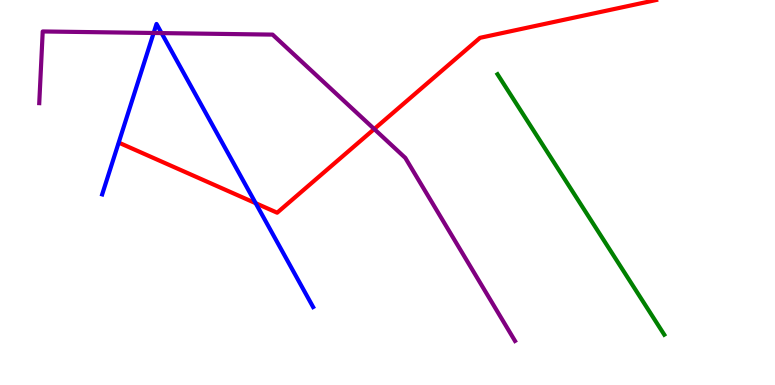[{'lines': ['blue', 'red'], 'intersections': [{'x': 3.3, 'y': 4.72}]}, {'lines': ['green', 'red'], 'intersections': []}, {'lines': ['purple', 'red'], 'intersections': [{'x': 4.83, 'y': 6.65}]}, {'lines': ['blue', 'green'], 'intersections': []}, {'lines': ['blue', 'purple'], 'intersections': [{'x': 1.98, 'y': 9.14}, {'x': 2.08, 'y': 9.14}]}, {'lines': ['green', 'purple'], 'intersections': []}]